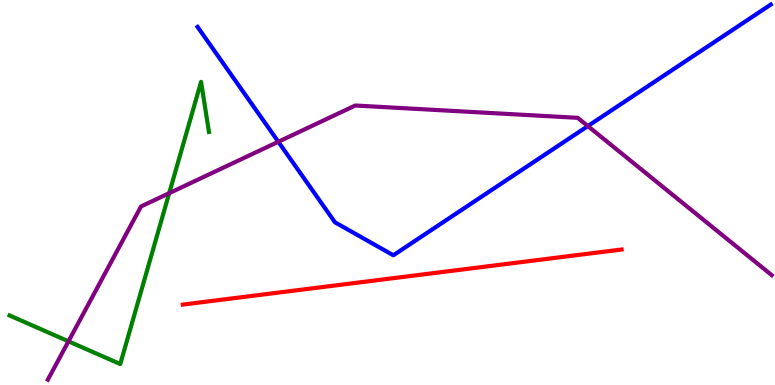[{'lines': ['blue', 'red'], 'intersections': []}, {'lines': ['green', 'red'], 'intersections': []}, {'lines': ['purple', 'red'], 'intersections': []}, {'lines': ['blue', 'green'], 'intersections': []}, {'lines': ['blue', 'purple'], 'intersections': [{'x': 3.59, 'y': 6.32}, {'x': 7.59, 'y': 6.73}]}, {'lines': ['green', 'purple'], 'intersections': [{'x': 0.884, 'y': 1.13}, {'x': 2.18, 'y': 4.98}]}]